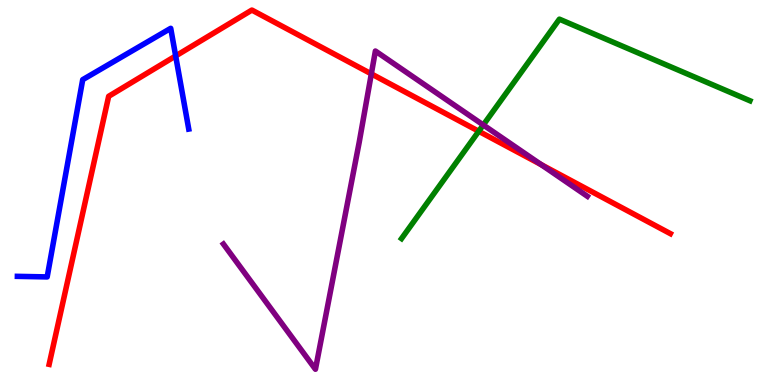[{'lines': ['blue', 'red'], 'intersections': [{'x': 2.27, 'y': 8.55}]}, {'lines': ['green', 'red'], 'intersections': [{'x': 6.18, 'y': 6.59}]}, {'lines': ['purple', 'red'], 'intersections': [{'x': 4.79, 'y': 8.08}, {'x': 6.98, 'y': 5.73}]}, {'lines': ['blue', 'green'], 'intersections': []}, {'lines': ['blue', 'purple'], 'intersections': []}, {'lines': ['green', 'purple'], 'intersections': [{'x': 6.24, 'y': 6.75}]}]